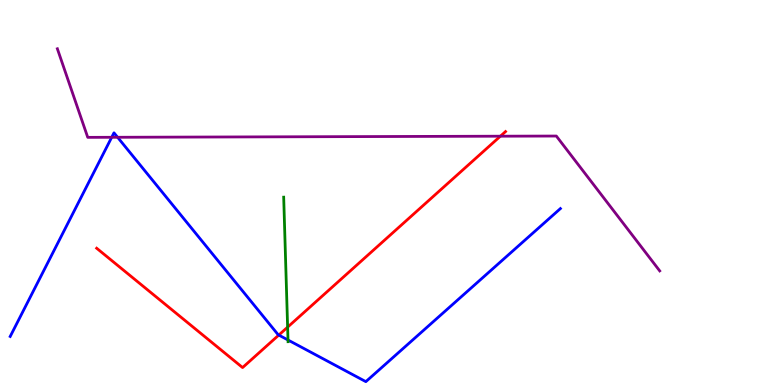[{'lines': ['blue', 'red'], 'intersections': [{'x': 3.6, 'y': 1.3}]}, {'lines': ['green', 'red'], 'intersections': [{'x': 3.71, 'y': 1.5}]}, {'lines': ['purple', 'red'], 'intersections': [{'x': 6.46, 'y': 6.46}]}, {'lines': ['blue', 'green'], 'intersections': [{'x': 3.72, 'y': 1.17}]}, {'lines': ['blue', 'purple'], 'intersections': [{'x': 1.44, 'y': 6.43}, {'x': 1.52, 'y': 6.43}]}, {'lines': ['green', 'purple'], 'intersections': []}]